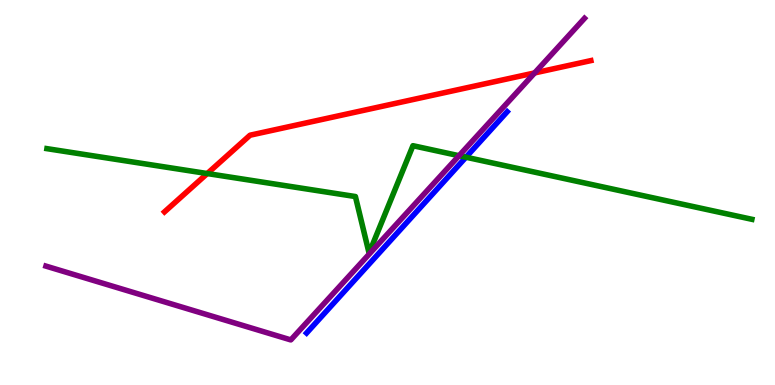[{'lines': ['blue', 'red'], 'intersections': []}, {'lines': ['green', 'red'], 'intersections': [{'x': 2.67, 'y': 5.49}]}, {'lines': ['purple', 'red'], 'intersections': [{'x': 6.9, 'y': 8.11}]}, {'lines': ['blue', 'green'], 'intersections': [{'x': 6.01, 'y': 5.92}]}, {'lines': ['blue', 'purple'], 'intersections': []}, {'lines': ['green', 'purple'], 'intersections': [{'x': 5.92, 'y': 5.96}]}]